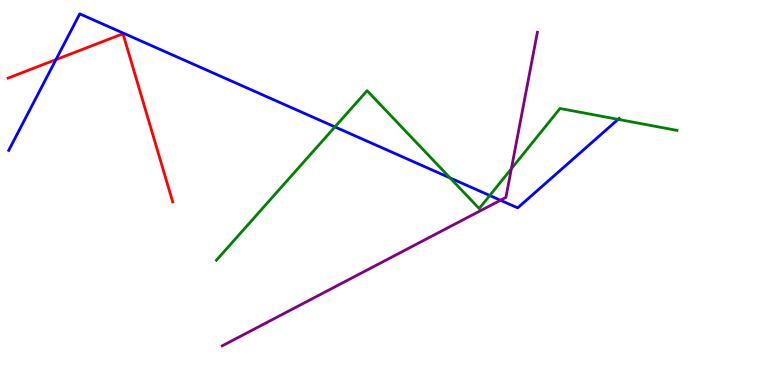[{'lines': ['blue', 'red'], 'intersections': [{'x': 0.722, 'y': 8.45}]}, {'lines': ['green', 'red'], 'intersections': []}, {'lines': ['purple', 'red'], 'intersections': []}, {'lines': ['blue', 'green'], 'intersections': [{'x': 4.32, 'y': 6.7}, {'x': 5.81, 'y': 5.38}, {'x': 6.32, 'y': 4.92}, {'x': 7.98, 'y': 6.9}]}, {'lines': ['blue', 'purple'], 'intersections': [{'x': 6.46, 'y': 4.8}]}, {'lines': ['green', 'purple'], 'intersections': [{'x': 6.6, 'y': 5.62}]}]